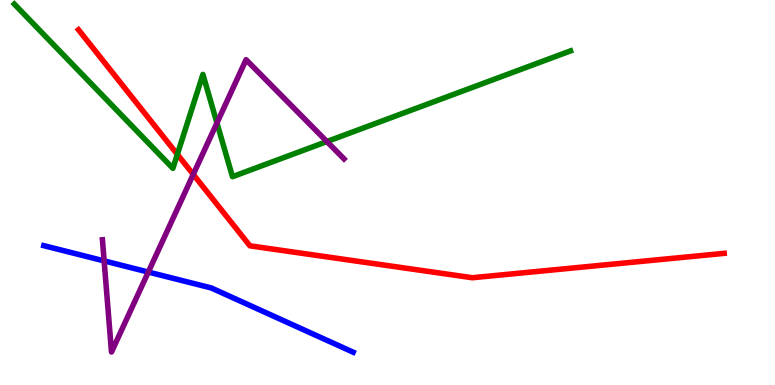[{'lines': ['blue', 'red'], 'intersections': []}, {'lines': ['green', 'red'], 'intersections': [{'x': 2.29, 'y': 5.99}]}, {'lines': ['purple', 'red'], 'intersections': [{'x': 2.49, 'y': 5.47}]}, {'lines': ['blue', 'green'], 'intersections': []}, {'lines': ['blue', 'purple'], 'intersections': [{'x': 1.34, 'y': 3.22}, {'x': 1.91, 'y': 2.93}]}, {'lines': ['green', 'purple'], 'intersections': [{'x': 2.8, 'y': 6.81}, {'x': 4.22, 'y': 6.32}]}]